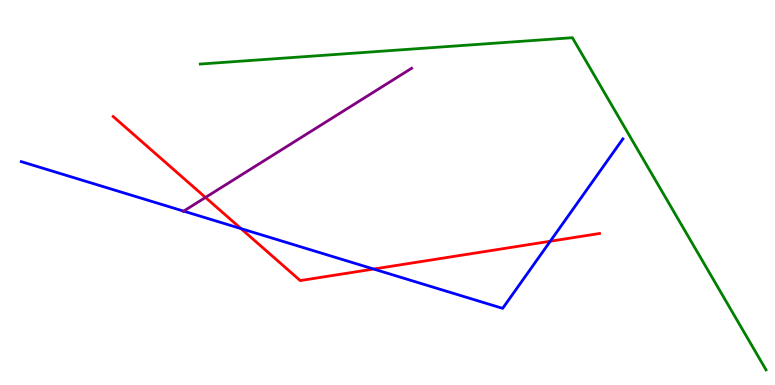[{'lines': ['blue', 'red'], 'intersections': [{'x': 3.11, 'y': 4.06}, {'x': 4.82, 'y': 3.01}, {'x': 7.1, 'y': 3.73}]}, {'lines': ['green', 'red'], 'intersections': []}, {'lines': ['purple', 'red'], 'intersections': [{'x': 2.65, 'y': 4.87}]}, {'lines': ['blue', 'green'], 'intersections': []}, {'lines': ['blue', 'purple'], 'intersections': [{'x': 2.37, 'y': 4.52}]}, {'lines': ['green', 'purple'], 'intersections': []}]